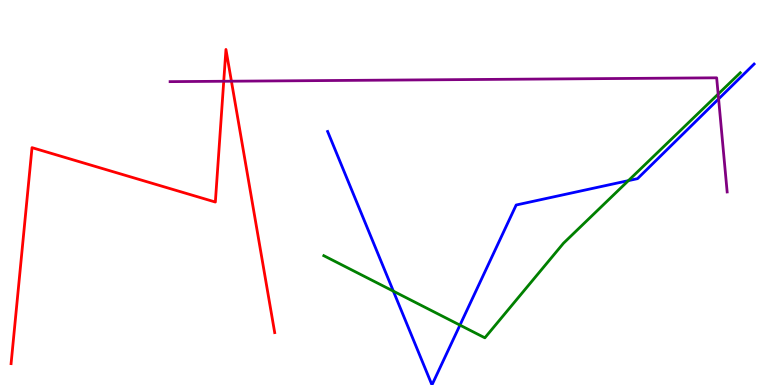[{'lines': ['blue', 'red'], 'intersections': []}, {'lines': ['green', 'red'], 'intersections': []}, {'lines': ['purple', 'red'], 'intersections': [{'x': 2.89, 'y': 7.89}, {'x': 2.99, 'y': 7.89}]}, {'lines': ['blue', 'green'], 'intersections': [{'x': 5.08, 'y': 2.44}, {'x': 5.93, 'y': 1.56}, {'x': 8.11, 'y': 5.31}]}, {'lines': ['blue', 'purple'], 'intersections': [{'x': 9.27, 'y': 7.43}]}, {'lines': ['green', 'purple'], 'intersections': [{'x': 9.27, 'y': 7.56}]}]